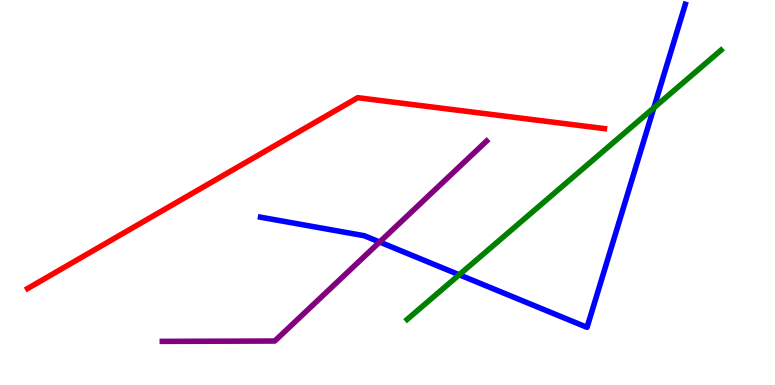[{'lines': ['blue', 'red'], 'intersections': []}, {'lines': ['green', 'red'], 'intersections': []}, {'lines': ['purple', 'red'], 'intersections': []}, {'lines': ['blue', 'green'], 'intersections': [{'x': 5.93, 'y': 2.86}, {'x': 8.44, 'y': 7.2}]}, {'lines': ['blue', 'purple'], 'intersections': [{'x': 4.9, 'y': 3.71}]}, {'lines': ['green', 'purple'], 'intersections': []}]